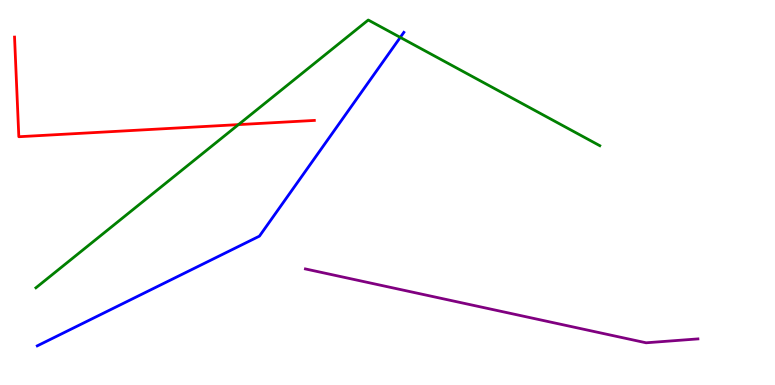[{'lines': ['blue', 'red'], 'intersections': []}, {'lines': ['green', 'red'], 'intersections': [{'x': 3.08, 'y': 6.76}]}, {'lines': ['purple', 'red'], 'intersections': []}, {'lines': ['blue', 'green'], 'intersections': [{'x': 5.16, 'y': 9.03}]}, {'lines': ['blue', 'purple'], 'intersections': []}, {'lines': ['green', 'purple'], 'intersections': []}]